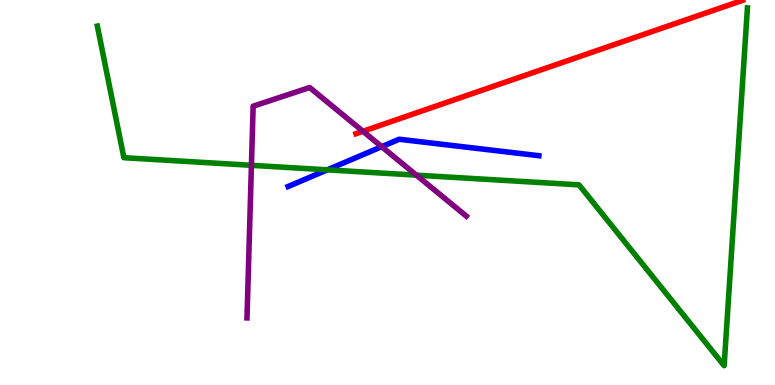[{'lines': ['blue', 'red'], 'intersections': []}, {'lines': ['green', 'red'], 'intersections': []}, {'lines': ['purple', 'red'], 'intersections': [{'x': 4.68, 'y': 6.59}]}, {'lines': ['blue', 'green'], 'intersections': [{'x': 4.22, 'y': 5.59}]}, {'lines': ['blue', 'purple'], 'intersections': [{'x': 4.93, 'y': 6.19}]}, {'lines': ['green', 'purple'], 'intersections': [{'x': 3.24, 'y': 5.71}, {'x': 5.37, 'y': 5.45}]}]